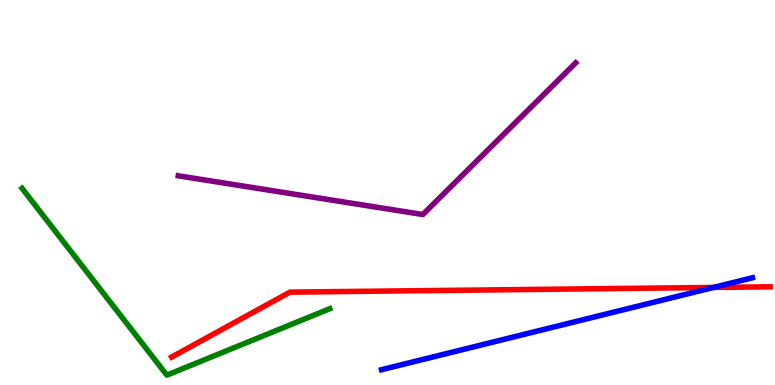[{'lines': ['blue', 'red'], 'intersections': [{'x': 9.21, 'y': 2.53}]}, {'lines': ['green', 'red'], 'intersections': []}, {'lines': ['purple', 'red'], 'intersections': []}, {'lines': ['blue', 'green'], 'intersections': []}, {'lines': ['blue', 'purple'], 'intersections': []}, {'lines': ['green', 'purple'], 'intersections': []}]